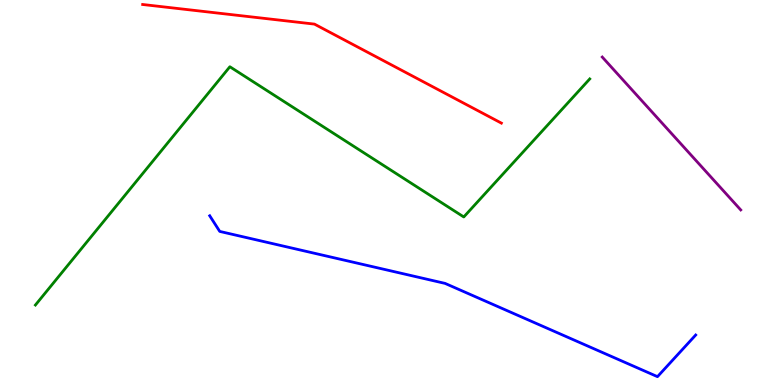[{'lines': ['blue', 'red'], 'intersections': []}, {'lines': ['green', 'red'], 'intersections': []}, {'lines': ['purple', 'red'], 'intersections': []}, {'lines': ['blue', 'green'], 'intersections': []}, {'lines': ['blue', 'purple'], 'intersections': []}, {'lines': ['green', 'purple'], 'intersections': []}]